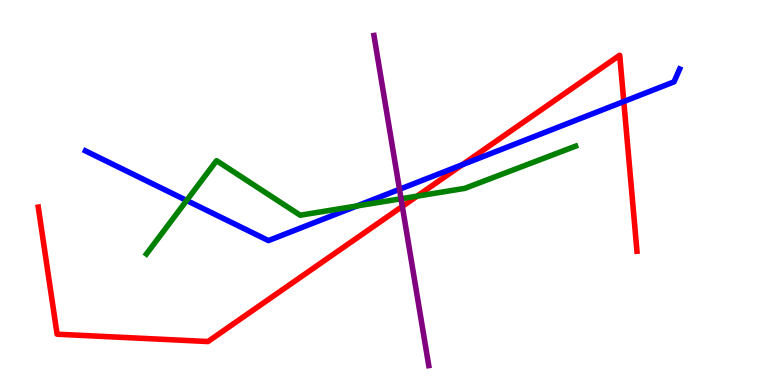[{'lines': ['blue', 'red'], 'intersections': [{'x': 5.96, 'y': 5.72}, {'x': 8.05, 'y': 7.36}]}, {'lines': ['green', 'red'], 'intersections': [{'x': 5.38, 'y': 4.91}]}, {'lines': ['purple', 'red'], 'intersections': [{'x': 5.19, 'y': 4.64}]}, {'lines': ['blue', 'green'], 'intersections': [{'x': 2.41, 'y': 4.79}, {'x': 4.61, 'y': 4.65}]}, {'lines': ['blue', 'purple'], 'intersections': [{'x': 5.15, 'y': 5.08}]}, {'lines': ['green', 'purple'], 'intersections': [{'x': 5.18, 'y': 4.84}]}]